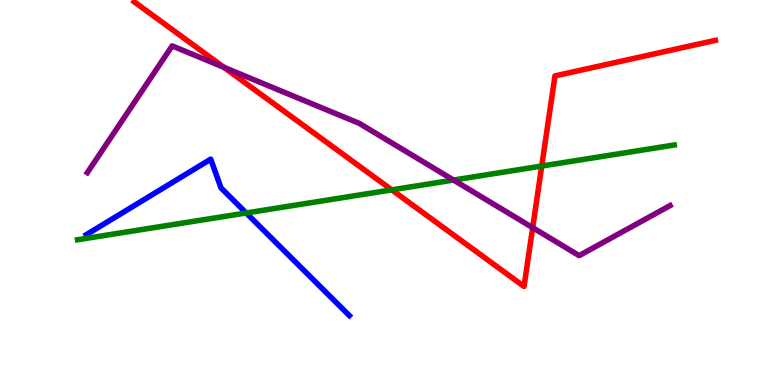[{'lines': ['blue', 'red'], 'intersections': []}, {'lines': ['green', 'red'], 'intersections': [{'x': 5.05, 'y': 5.07}, {'x': 6.99, 'y': 5.69}]}, {'lines': ['purple', 'red'], 'intersections': [{'x': 2.89, 'y': 8.25}, {'x': 6.87, 'y': 4.09}]}, {'lines': ['blue', 'green'], 'intersections': [{'x': 3.18, 'y': 4.47}]}, {'lines': ['blue', 'purple'], 'intersections': []}, {'lines': ['green', 'purple'], 'intersections': [{'x': 5.85, 'y': 5.32}]}]